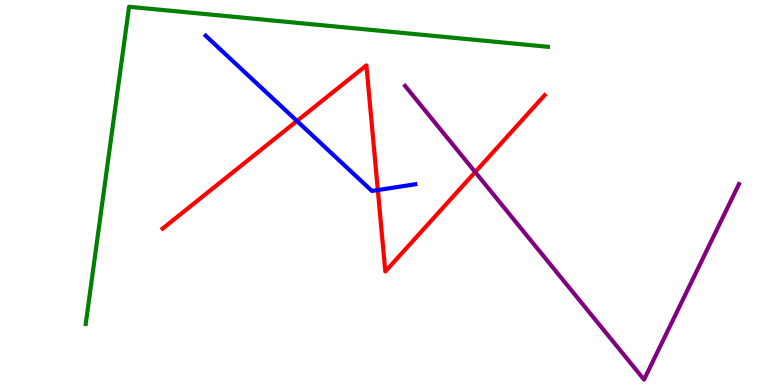[{'lines': ['blue', 'red'], 'intersections': [{'x': 3.83, 'y': 6.86}, {'x': 4.88, 'y': 5.06}]}, {'lines': ['green', 'red'], 'intersections': []}, {'lines': ['purple', 'red'], 'intersections': [{'x': 6.13, 'y': 5.53}]}, {'lines': ['blue', 'green'], 'intersections': []}, {'lines': ['blue', 'purple'], 'intersections': []}, {'lines': ['green', 'purple'], 'intersections': []}]